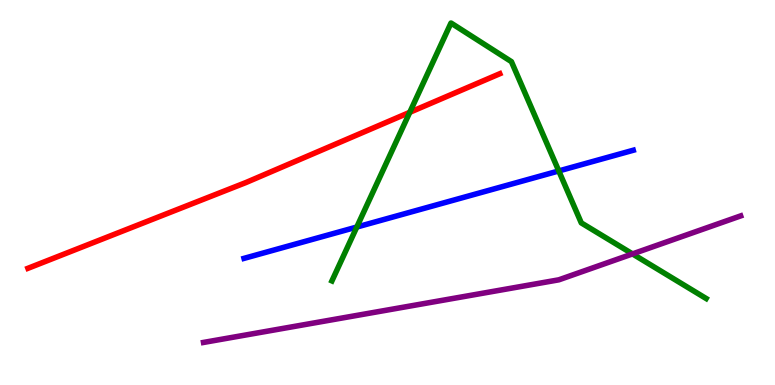[{'lines': ['blue', 'red'], 'intersections': []}, {'lines': ['green', 'red'], 'intersections': [{'x': 5.29, 'y': 7.08}]}, {'lines': ['purple', 'red'], 'intersections': []}, {'lines': ['blue', 'green'], 'intersections': [{'x': 4.6, 'y': 4.1}, {'x': 7.21, 'y': 5.56}]}, {'lines': ['blue', 'purple'], 'intersections': []}, {'lines': ['green', 'purple'], 'intersections': [{'x': 8.16, 'y': 3.4}]}]